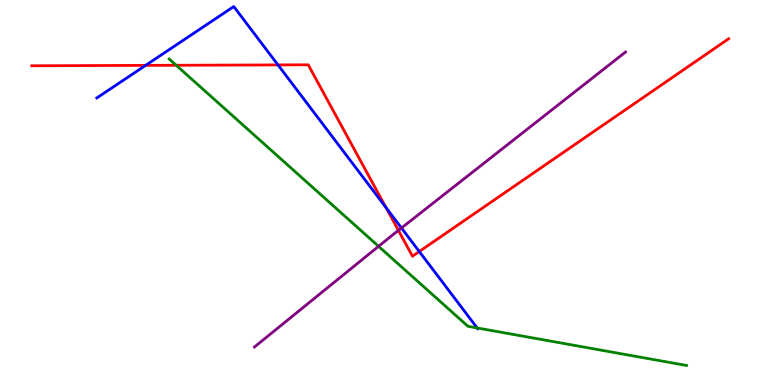[{'lines': ['blue', 'red'], 'intersections': [{'x': 1.88, 'y': 8.3}, {'x': 3.59, 'y': 8.31}, {'x': 4.98, 'y': 4.61}, {'x': 5.41, 'y': 3.47}]}, {'lines': ['green', 'red'], 'intersections': [{'x': 2.27, 'y': 8.3}]}, {'lines': ['purple', 'red'], 'intersections': [{'x': 5.14, 'y': 4.02}]}, {'lines': ['blue', 'green'], 'intersections': [{'x': 6.16, 'y': 1.48}]}, {'lines': ['blue', 'purple'], 'intersections': [{'x': 5.18, 'y': 4.08}]}, {'lines': ['green', 'purple'], 'intersections': [{'x': 4.88, 'y': 3.6}]}]